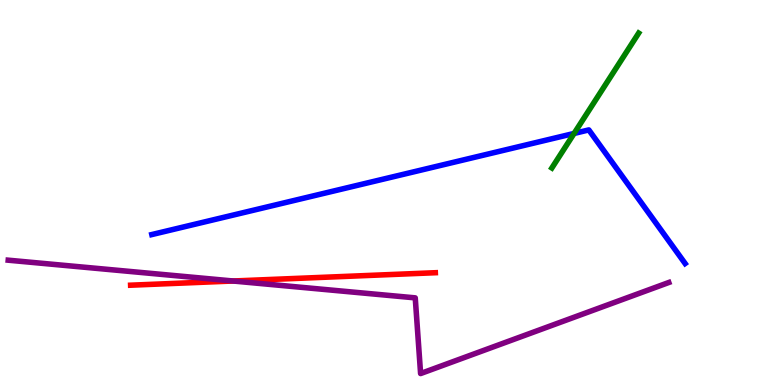[{'lines': ['blue', 'red'], 'intersections': []}, {'lines': ['green', 'red'], 'intersections': []}, {'lines': ['purple', 'red'], 'intersections': [{'x': 3.01, 'y': 2.7}]}, {'lines': ['blue', 'green'], 'intersections': [{'x': 7.41, 'y': 6.53}]}, {'lines': ['blue', 'purple'], 'intersections': []}, {'lines': ['green', 'purple'], 'intersections': []}]